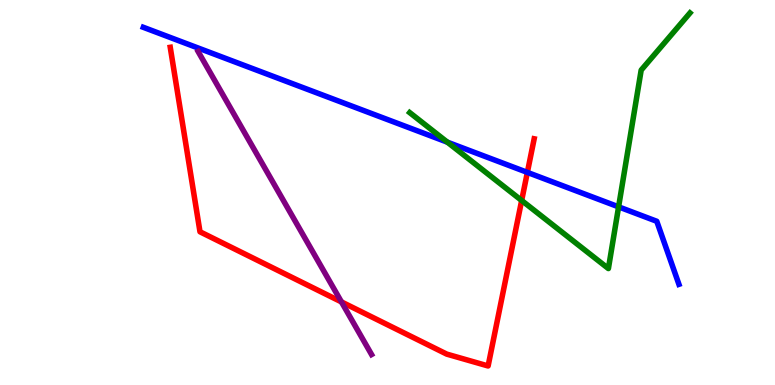[{'lines': ['blue', 'red'], 'intersections': [{'x': 6.8, 'y': 5.52}]}, {'lines': ['green', 'red'], 'intersections': [{'x': 6.73, 'y': 4.79}]}, {'lines': ['purple', 'red'], 'intersections': [{'x': 4.41, 'y': 2.16}]}, {'lines': ['blue', 'green'], 'intersections': [{'x': 5.77, 'y': 6.31}, {'x': 7.98, 'y': 4.63}]}, {'lines': ['blue', 'purple'], 'intersections': []}, {'lines': ['green', 'purple'], 'intersections': []}]